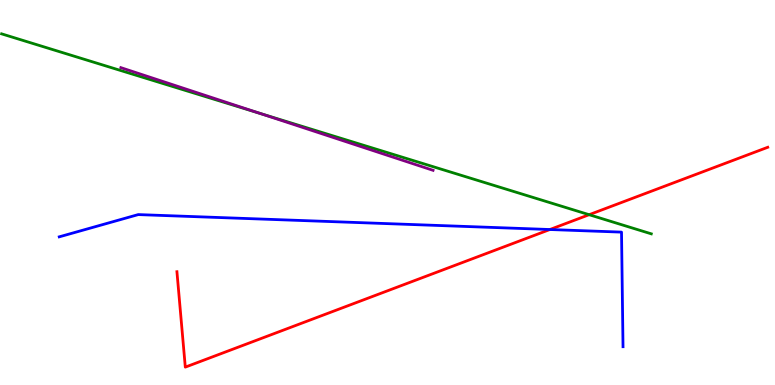[{'lines': ['blue', 'red'], 'intersections': [{'x': 7.1, 'y': 4.04}]}, {'lines': ['green', 'red'], 'intersections': [{'x': 7.6, 'y': 4.42}]}, {'lines': ['purple', 'red'], 'intersections': []}, {'lines': ['blue', 'green'], 'intersections': []}, {'lines': ['blue', 'purple'], 'intersections': []}, {'lines': ['green', 'purple'], 'intersections': [{'x': 3.35, 'y': 7.06}]}]